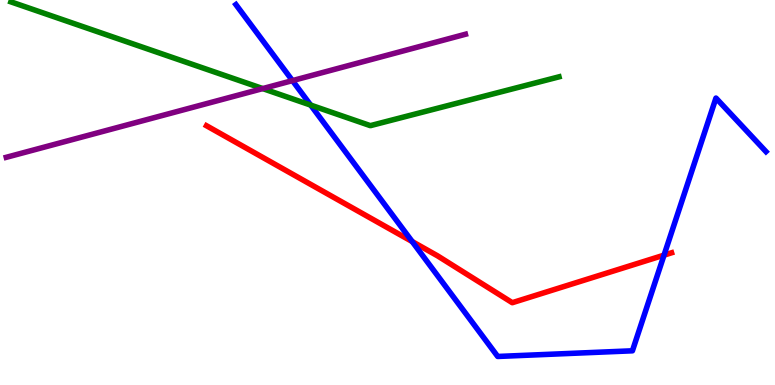[{'lines': ['blue', 'red'], 'intersections': [{'x': 5.32, 'y': 3.73}, {'x': 8.57, 'y': 3.37}]}, {'lines': ['green', 'red'], 'intersections': []}, {'lines': ['purple', 'red'], 'intersections': []}, {'lines': ['blue', 'green'], 'intersections': [{'x': 4.01, 'y': 7.27}]}, {'lines': ['blue', 'purple'], 'intersections': [{'x': 3.77, 'y': 7.91}]}, {'lines': ['green', 'purple'], 'intersections': [{'x': 3.39, 'y': 7.7}]}]